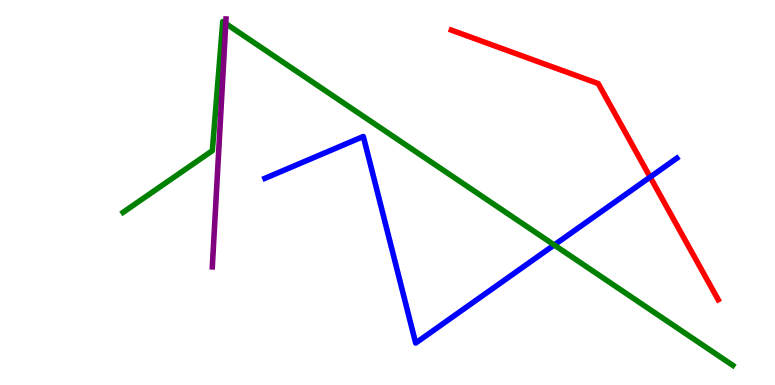[{'lines': ['blue', 'red'], 'intersections': [{'x': 8.39, 'y': 5.4}]}, {'lines': ['green', 'red'], 'intersections': []}, {'lines': ['purple', 'red'], 'intersections': []}, {'lines': ['blue', 'green'], 'intersections': [{'x': 7.15, 'y': 3.64}]}, {'lines': ['blue', 'purple'], 'intersections': []}, {'lines': ['green', 'purple'], 'intersections': [{'x': 2.91, 'y': 9.39}]}]